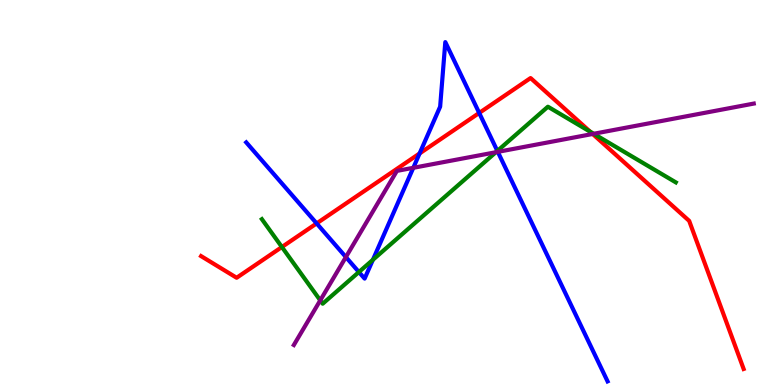[{'lines': ['blue', 'red'], 'intersections': [{'x': 4.09, 'y': 4.2}, {'x': 5.41, 'y': 6.01}, {'x': 6.18, 'y': 7.07}]}, {'lines': ['green', 'red'], 'intersections': [{'x': 3.64, 'y': 3.58}, {'x': 7.62, 'y': 6.58}]}, {'lines': ['purple', 'red'], 'intersections': [{'x': 7.65, 'y': 6.52}]}, {'lines': ['blue', 'green'], 'intersections': [{'x': 4.63, 'y': 2.93}, {'x': 4.81, 'y': 3.25}, {'x': 6.42, 'y': 6.08}]}, {'lines': ['blue', 'purple'], 'intersections': [{'x': 4.46, 'y': 3.32}, {'x': 5.33, 'y': 5.64}, {'x': 6.42, 'y': 6.06}]}, {'lines': ['green', 'purple'], 'intersections': [{'x': 4.13, 'y': 2.2}, {'x': 6.4, 'y': 6.05}, {'x': 7.66, 'y': 6.53}]}]